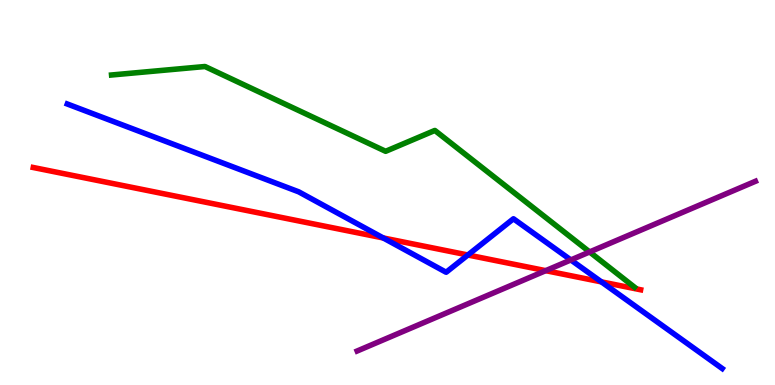[{'lines': ['blue', 'red'], 'intersections': [{'x': 4.95, 'y': 3.82}, {'x': 6.04, 'y': 3.38}, {'x': 7.76, 'y': 2.68}]}, {'lines': ['green', 'red'], 'intersections': []}, {'lines': ['purple', 'red'], 'intersections': [{'x': 7.04, 'y': 2.97}]}, {'lines': ['blue', 'green'], 'intersections': []}, {'lines': ['blue', 'purple'], 'intersections': [{'x': 7.37, 'y': 3.25}]}, {'lines': ['green', 'purple'], 'intersections': [{'x': 7.61, 'y': 3.46}]}]